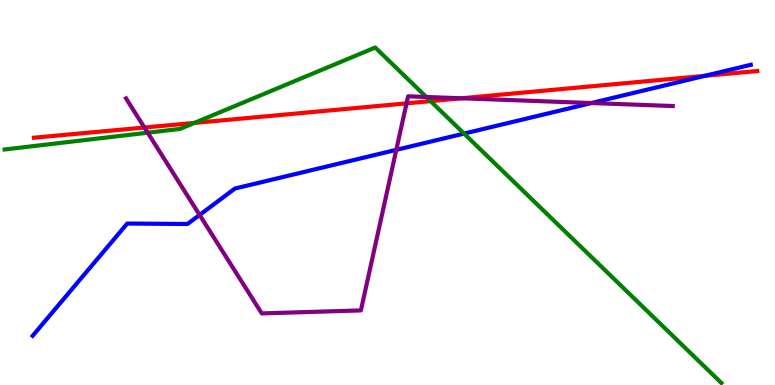[{'lines': ['blue', 'red'], 'intersections': [{'x': 9.09, 'y': 8.03}]}, {'lines': ['green', 'red'], 'intersections': [{'x': 2.51, 'y': 6.81}, {'x': 5.56, 'y': 7.37}]}, {'lines': ['purple', 'red'], 'intersections': [{'x': 1.86, 'y': 6.69}, {'x': 5.25, 'y': 7.32}, {'x': 5.96, 'y': 7.45}]}, {'lines': ['blue', 'green'], 'intersections': [{'x': 5.99, 'y': 6.53}]}, {'lines': ['blue', 'purple'], 'intersections': [{'x': 2.58, 'y': 4.42}, {'x': 5.11, 'y': 6.11}, {'x': 7.63, 'y': 7.32}]}, {'lines': ['green', 'purple'], 'intersections': [{'x': 1.91, 'y': 6.55}, {'x': 5.5, 'y': 7.48}]}]